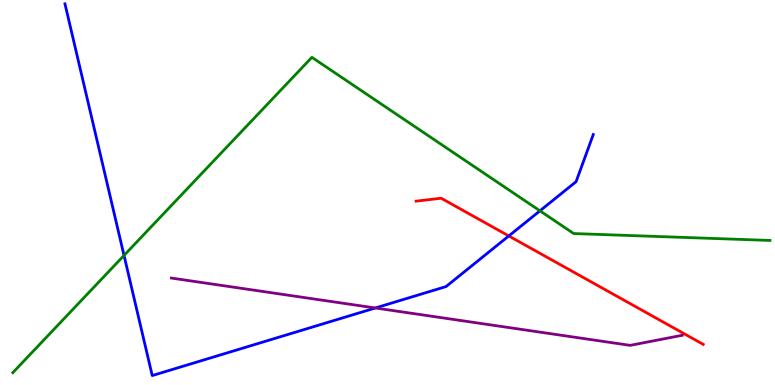[{'lines': ['blue', 'red'], 'intersections': [{'x': 6.57, 'y': 3.87}]}, {'lines': ['green', 'red'], 'intersections': []}, {'lines': ['purple', 'red'], 'intersections': []}, {'lines': ['blue', 'green'], 'intersections': [{'x': 1.6, 'y': 3.37}, {'x': 6.97, 'y': 4.52}]}, {'lines': ['blue', 'purple'], 'intersections': [{'x': 4.84, 'y': 2.0}]}, {'lines': ['green', 'purple'], 'intersections': []}]